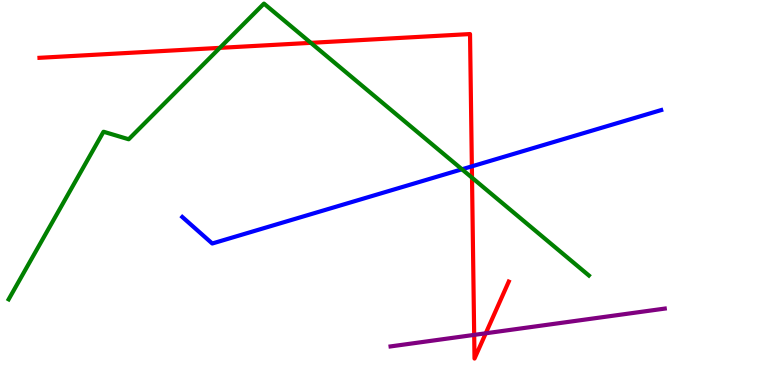[{'lines': ['blue', 'red'], 'intersections': [{'x': 6.09, 'y': 5.68}]}, {'lines': ['green', 'red'], 'intersections': [{'x': 2.84, 'y': 8.76}, {'x': 4.01, 'y': 8.89}, {'x': 6.09, 'y': 5.38}]}, {'lines': ['purple', 'red'], 'intersections': [{'x': 6.12, 'y': 1.3}, {'x': 6.27, 'y': 1.34}]}, {'lines': ['blue', 'green'], 'intersections': [{'x': 5.96, 'y': 5.6}]}, {'lines': ['blue', 'purple'], 'intersections': []}, {'lines': ['green', 'purple'], 'intersections': []}]